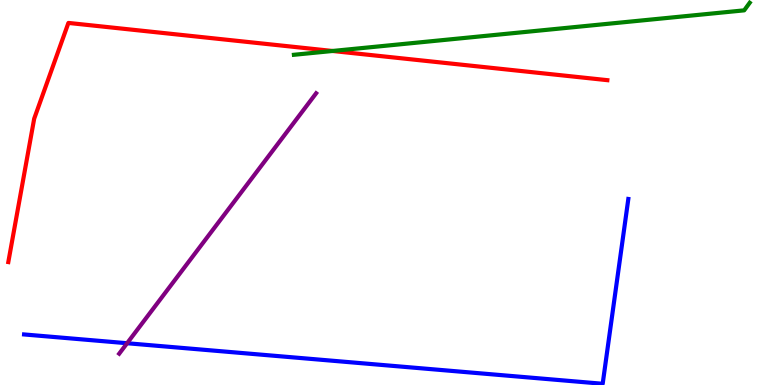[{'lines': ['blue', 'red'], 'intersections': []}, {'lines': ['green', 'red'], 'intersections': [{'x': 4.29, 'y': 8.68}]}, {'lines': ['purple', 'red'], 'intersections': []}, {'lines': ['blue', 'green'], 'intersections': []}, {'lines': ['blue', 'purple'], 'intersections': [{'x': 1.64, 'y': 1.09}]}, {'lines': ['green', 'purple'], 'intersections': []}]